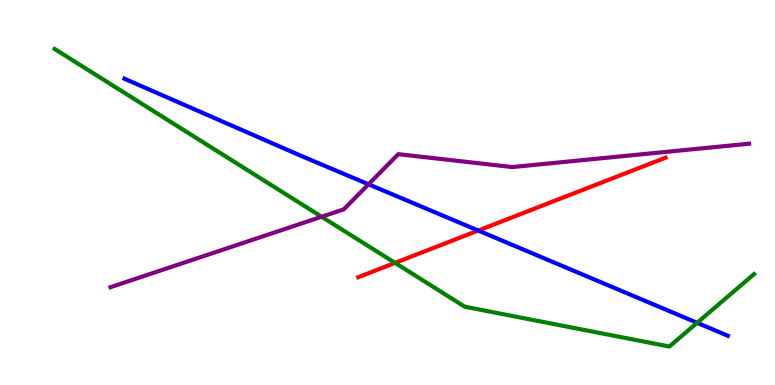[{'lines': ['blue', 'red'], 'intersections': [{'x': 6.17, 'y': 4.01}]}, {'lines': ['green', 'red'], 'intersections': [{'x': 5.1, 'y': 3.17}]}, {'lines': ['purple', 'red'], 'intersections': []}, {'lines': ['blue', 'green'], 'intersections': [{'x': 9.0, 'y': 1.62}]}, {'lines': ['blue', 'purple'], 'intersections': [{'x': 4.76, 'y': 5.21}]}, {'lines': ['green', 'purple'], 'intersections': [{'x': 4.15, 'y': 4.37}]}]